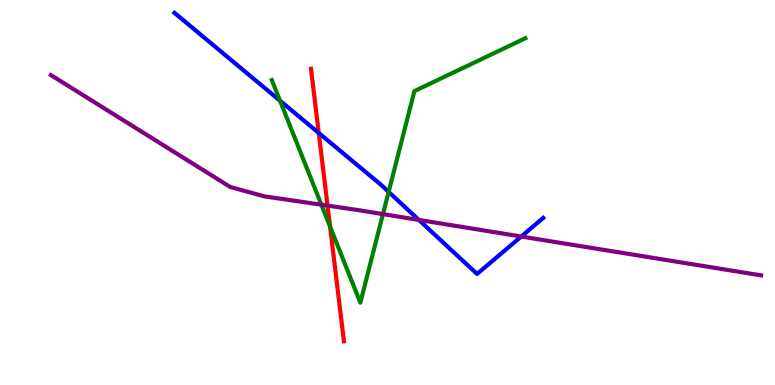[{'lines': ['blue', 'red'], 'intersections': [{'x': 4.11, 'y': 6.55}]}, {'lines': ['green', 'red'], 'intersections': [{'x': 4.26, 'y': 4.12}]}, {'lines': ['purple', 'red'], 'intersections': [{'x': 4.23, 'y': 4.66}]}, {'lines': ['blue', 'green'], 'intersections': [{'x': 3.61, 'y': 7.38}, {'x': 5.01, 'y': 5.02}]}, {'lines': ['blue', 'purple'], 'intersections': [{'x': 5.4, 'y': 4.29}, {'x': 6.73, 'y': 3.86}]}, {'lines': ['green', 'purple'], 'intersections': [{'x': 4.15, 'y': 4.68}, {'x': 4.94, 'y': 4.44}]}]